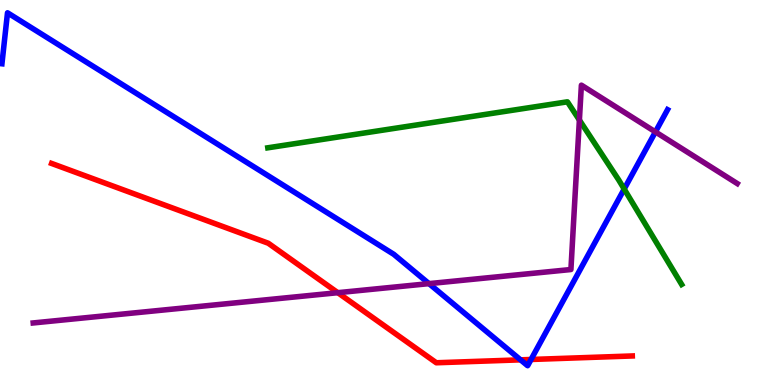[{'lines': ['blue', 'red'], 'intersections': [{'x': 6.72, 'y': 0.654}, {'x': 6.85, 'y': 0.663}]}, {'lines': ['green', 'red'], 'intersections': []}, {'lines': ['purple', 'red'], 'intersections': [{'x': 4.36, 'y': 2.4}]}, {'lines': ['blue', 'green'], 'intersections': [{'x': 8.05, 'y': 5.09}]}, {'lines': ['blue', 'purple'], 'intersections': [{'x': 5.54, 'y': 2.63}, {'x': 8.46, 'y': 6.57}]}, {'lines': ['green', 'purple'], 'intersections': [{'x': 7.48, 'y': 6.88}]}]